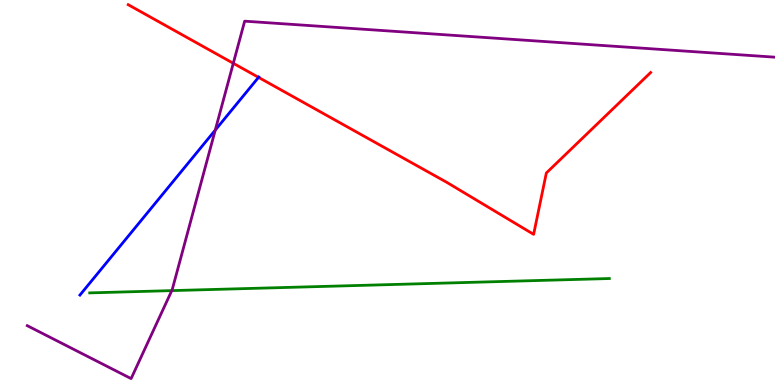[{'lines': ['blue', 'red'], 'intersections': [{'x': 3.34, 'y': 7.99}]}, {'lines': ['green', 'red'], 'intersections': []}, {'lines': ['purple', 'red'], 'intersections': [{'x': 3.01, 'y': 8.36}]}, {'lines': ['blue', 'green'], 'intersections': []}, {'lines': ['blue', 'purple'], 'intersections': [{'x': 2.78, 'y': 6.62}]}, {'lines': ['green', 'purple'], 'intersections': [{'x': 2.22, 'y': 2.45}]}]